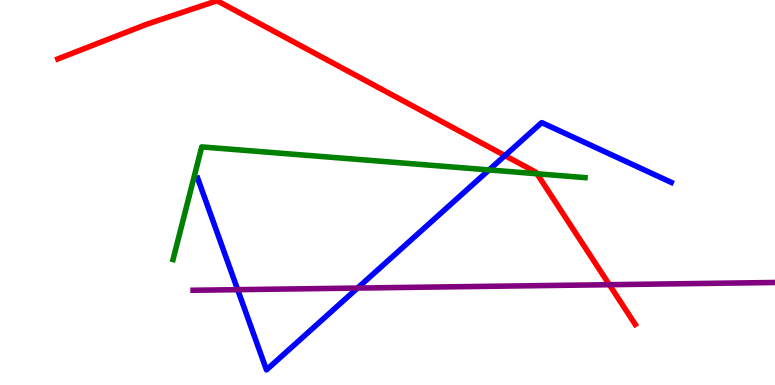[{'lines': ['blue', 'red'], 'intersections': [{'x': 6.52, 'y': 5.96}]}, {'lines': ['green', 'red'], 'intersections': [{'x': 6.93, 'y': 5.49}]}, {'lines': ['purple', 'red'], 'intersections': [{'x': 7.86, 'y': 2.61}]}, {'lines': ['blue', 'green'], 'intersections': [{'x': 6.31, 'y': 5.59}]}, {'lines': ['blue', 'purple'], 'intersections': [{'x': 3.07, 'y': 2.48}, {'x': 4.61, 'y': 2.52}]}, {'lines': ['green', 'purple'], 'intersections': []}]